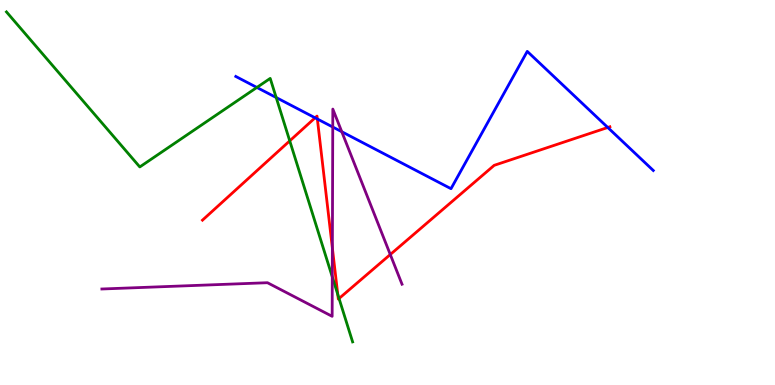[{'lines': ['blue', 'red'], 'intersections': [{'x': 4.07, 'y': 6.94}, {'x': 4.09, 'y': 6.91}, {'x': 7.84, 'y': 6.69}]}, {'lines': ['green', 'red'], 'intersections': [{'x': 3.74, 'y': 6.34}, {'x': 4.36, 'y': 2.35}, {'x': 4.37, 'y': 2.25}]}, {'lines': ['purple', 'red'], 'intersections': [{'x': 4.29, 'y': 3.56}, {'x': 5.04, 'y': 3.39}]}, {'lines': ['blue', 'green'], 'intersections': [{'x': 3.31, 'y': 7.73}, {'x': 3.56, 'y': 7.47}]}, {'lines': ['blue', 'purple'], 'intersections': [{'x': 4.29, 'y': 6.7}, {'x': 4.41, 'y': 6.58}]}, {'lines': ['green', 'purple'], 'intersections': [{'x': 4.29, 'y': 2.81}]}]